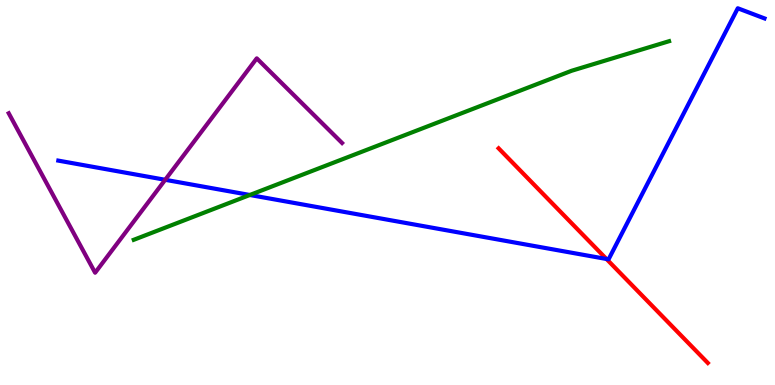[{'lines': ['blue', 'red'], 'intersections': [{'x': 7.83, 'y': 3.27}]}, {'lines': ['green', 'red'], 'intersections': []}, {'lines': ['purple', 'red'], 'intersections': []}, {'lines': ['blue', 'green'], 'intersections': [{'x': 3.22, 'y': 4.94}]}, {'lines': ['blue', 'purple'], 'intersections': [{'x': 2.13, 'y': 5.33}]}, {'lines': ['green', 'purple'], 'intersections': []}]